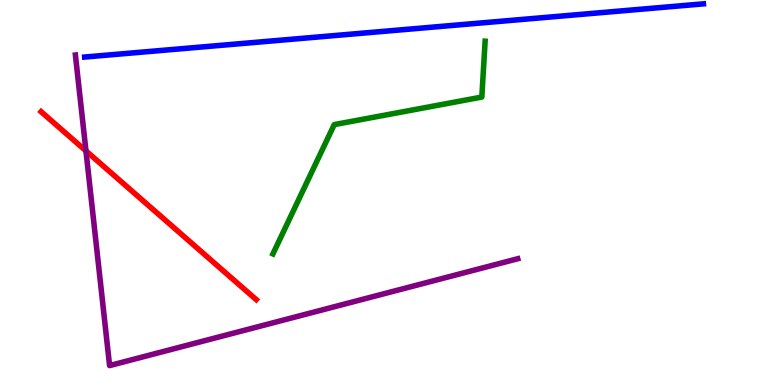[{'lines': ['blue', 'red'], 'intersections': []}, {'lines': ['green', 'red'], 'intersections': []}, {'lines': ['purple', 'red'], 'intersections': [{'x': 1.11, 'y': 6.08}]}, {'lines': ['blue', 'green'], 'intersections': []}, {'lines': ['blue', 'purple'], 'intersections': []}, {'lines': ['green', 'purple'], 'intersections': []}]